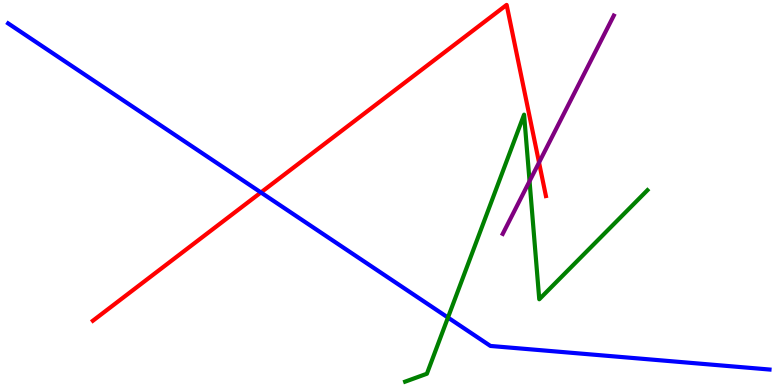[{'lines': ['blue', 'red'], 'intersections': [{'x': 3.37, 'y': 5.0}]}, {'lines': ['green', 'red'], 'intersections': []}, {'lines': ['purple', 'red'], 'intersections': [{'x': 6.96, 'y': 5.78}]}, {'lines': ['blue', 'green'], 'intersections': [{'x': 5.78, 'y': 1.75}]}, {'lines': ['blue', 'purple'], 'intersections': []}, {'lines': ['green', 'purple'], 'intersections': [{'x': 6.83, 'y': 5.29}]}]